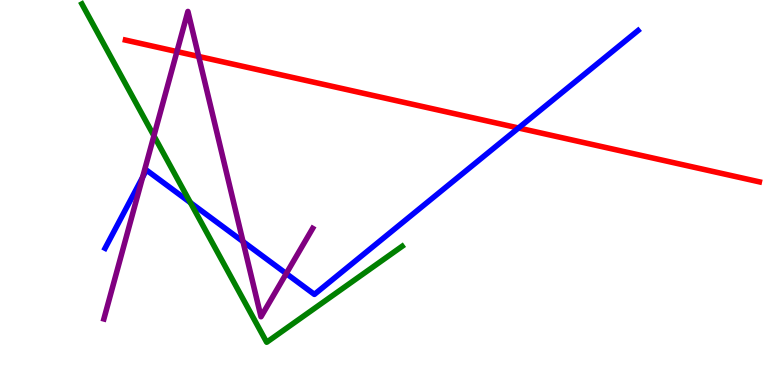[{'lines': ['blue', 'red'], 'intersections': [{'x': 6.69, 'y': 6.68}]}, {'lines': ['green', 'red'], 'intersections': []}, {'lines': ['purple', 'red'], 'intersections': [{'x': 2.28, 'y': 8.66}, {'x': 2.56, 'y': 8.53}]}, {'lines': ['blue', 'green'], 'intersections': [{'x': 2.46, 'y': 4.74}]}, {'lines': ['blue', 'purple'], 'intersections': [{'x': 1.84, 'y': 5.4}, {'x': 3.14, 'y': 3.73}, {'x': 3.69, 'y': 2.89}]}, {'lines': ['green', 'purple'], 'intersections': [{'x': 1.99, 'y': 6.47}]}]